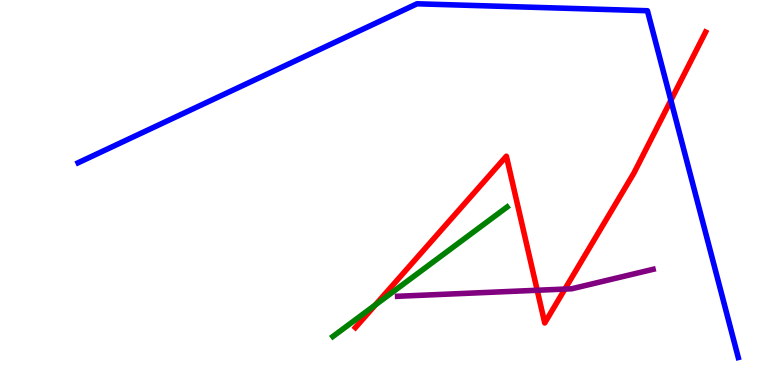[{'lines': ['blue', 'red'], 'intersections': [{'x': 8.66, 'y': 7.39}]}, {'lines': ['green', 'red'], 'intersections': [{'x': 4.84, 'y': 2.08}]}, {'lines': ['purple', 'red'], 'intersections': [{'x': 6.93, 'y': 2.46}, {'x': 7.29, 'y': 2.49}]}, {'lines': ['blue', 'green'], 'intersections': []}, {'lines': ['blue', 'purple'], 'intersections': []}, {'lines': ['green', 'purple'], 'intersections': []}]